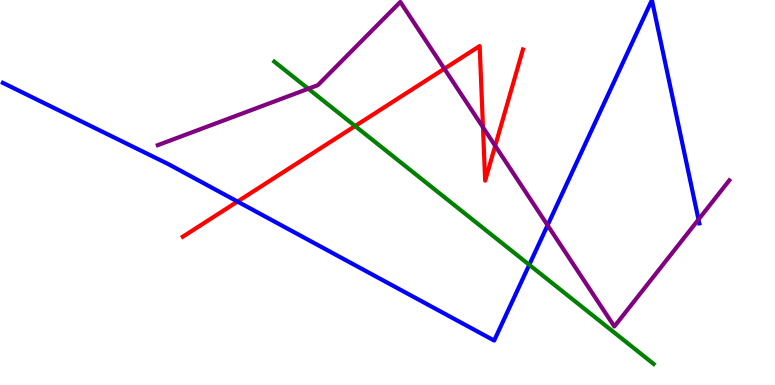[{'lines': ['blue', 'red'], 'intersections': [{'x': 3.06, 'y': 4.76}]}, {'lines': ['green', 'red'], 'intersections': [{'x': 4.58, 'y': 6.73}]}, {'lines': ['purple', 'red'], 'intersections': [{'x': 5.73, 'y': 8.21}, {'x': 6.23, 'y': 6.69}, {'x': 6.39, 'y': 6.21}]}, {'lines': ['blue', 'green'], 'intersections': [{'x': 6.83, 'y': 3.12}]}, {'lines': ['blue', 'purple'], 'intersections': [{'x': 7.07, 'y': 4.15}, {'x': 9.01, 'y': 4.3}]}, {'lines': ['green', 'purple'], 'intersections': [{'x': 3.98, 'y': 7.69}]}]